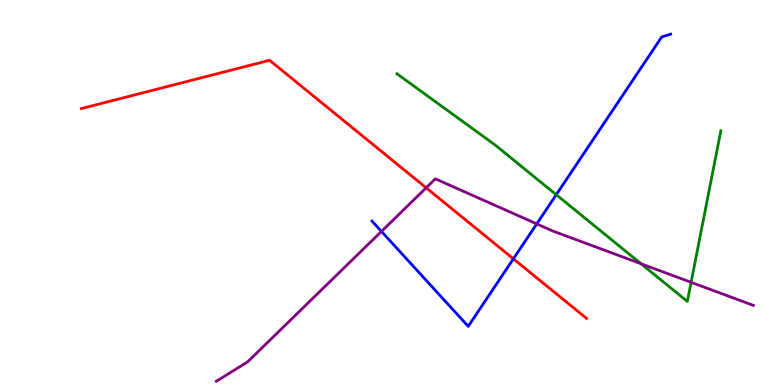[{'lines': ['blue', 'red'], 'intersections': [{'x': 6.62, 'y': 3.28}]}, {'lines': ['green', 'red'], 'intersections': []}, {'lines': ['purple', 'red'], 'intersections': [{'x': 5.5, 'y': 5.12}]}, {'lines': ['blue', 'green'], 'intersections': [{'x': 7.18, 'y': 4.94}]}, {'lines': ['blue', 'purple'], 'intersections': [{'x': 4.92, 'y': 3.99}, {'x': 6.93, 'y': 4.18}]}, {'lines': ['green', 'purple'], 'intersections': [{'x': 8.27, 'y': 3.15}, {'x': 8.92, 'y': 2.67}]}]